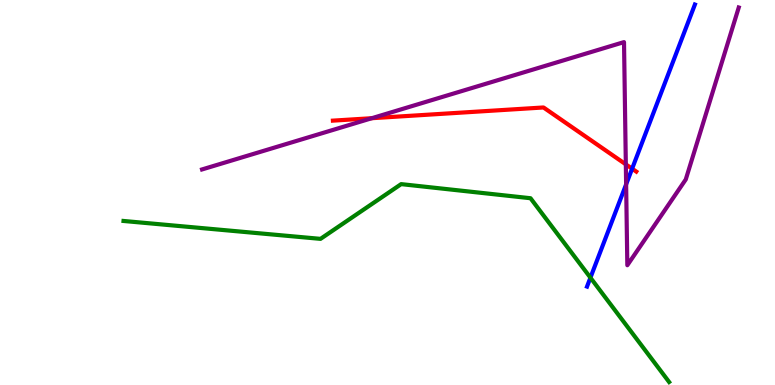[{'lines': ['blue', 'red'], 'intersections': [{'x': 8.16, 'y': 5.62}]}, {'lines': ['green', 'red'], 'intersections': []}, {'lines': ['purple', 'red'], 'intersections': [{'x': 4.8, 'y': 6.93}, {'x': 8.08, 'y': 5.73}]}, {'lines': ['blue', 'green'], 'intersections': [{'x': 7.62, 'y': 2.79}]}, {'lines': ['blue', 'purple'], 'intersections': [{'x': 8.08, 'y': 5.21}]}, {'lines': ['green', 'purple'], 'intersections': []}]